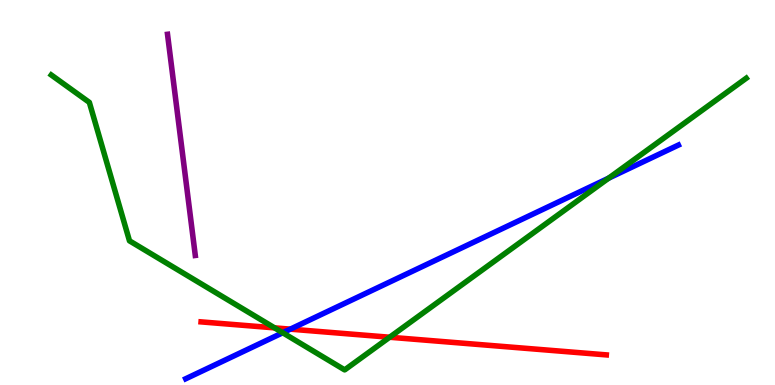[{'lines': ['blue', 'red'], 'intersections': [{'x': 3.75, 'y': 1.45}]}, {'lines': ['green', 'red'], 'intersections': [{'x': 3.54, 'y': 1.48}, {'x': 5.03, 'y': 1.24}]}, {'lines': ['purple', 'red'], 'intersections': []}, {'lines': ['blue', 'green'], 'intersections': [{'x': 3.65, 'y': 1.36}, {'x': 7.85, 'y': 5.37}]}, {'lines': ['blue', 'purple'], 'intersections': []}, {'lines': ['green', 'purple'], 'intersections': []}]